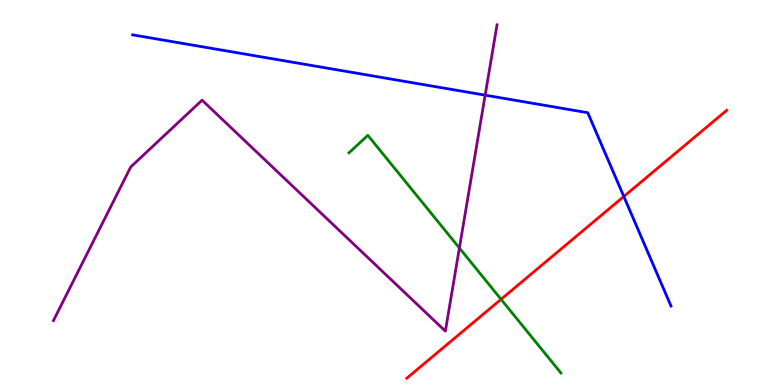[{'lines': ['blue', 'red'], 'intersections': [{'x': 8.05, 'y': 4.9}]}, {'lines': ['green', 'red'], 'intersections': [{'x': 6.47, 'y': 2.23}]}, {'lines': ['purple', 'red'], 'intersections': []}, {'lines': ['blue', 'green'], 'intersections': []}, {'lines': ['blue', 'purple'], 'intersections': [{'x': 6.26, 'y': 7.53}]}, {'lines': ['green', 'purple'], 'intersections': [{'x': 5.93, 'y': 3.56}]}]